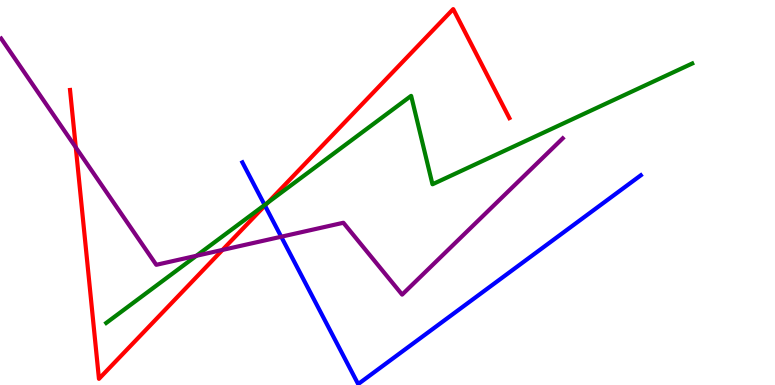[{'lines': ['blue', 'red'], 'intersections': [{'x': 3.42, 'y': 4.66}]}, {'lines': ['green', 'red'], 'intersections': [{'x': 3.46, 'y': 4.74}]}, {'lines': ['purple', 'red'], 'intersections': [{'x': 0.978, 'y': 6.17}, {'x': 2.87, 'y': 3.51}]}, {'lines': ['blue', 'green'], 'intersections': [{'x': 3.41, 'y': 4.68}]}, {'lines': ['blue', 'purple'], 'intersections': [{'x': 3.63, 'y': 3.85}]}, {'lines': ['green', 'purple'], 'intersections': [{'x': 2.53, 'y': 3.36}]}]